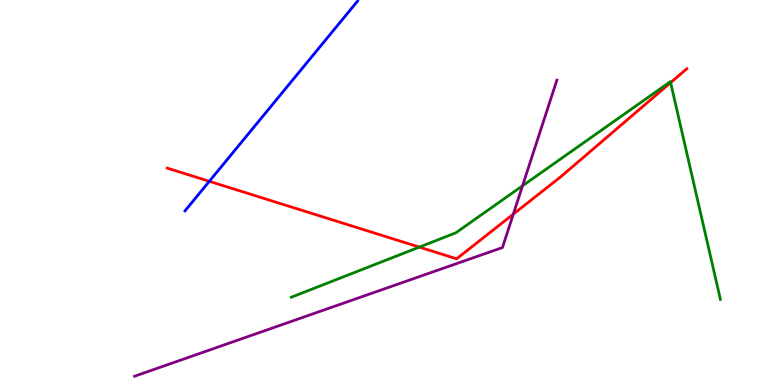[{'lines': ['blue', 'red'], 'intersections': [{'x': 2.7, 'y': 5.29}]}, {'lines': ['green', 'red'], 'intersections': [{'x': 5.41, 'y': 3.58}, {'x': 8.65, 'y': 7.85}]}, {'lines': ['purple', 'red'], 'intersections': [{'x': 6.62, 'y': 4.44}]}, {'lines': ['blue', 'green'], 'intersections': []}, {'lines': ['blue', 'purple'], 'intersections': []}, {'lines': ['green', 'purple'], 'intersections': [{'x': 6.74, 'y': 5.17}]}]